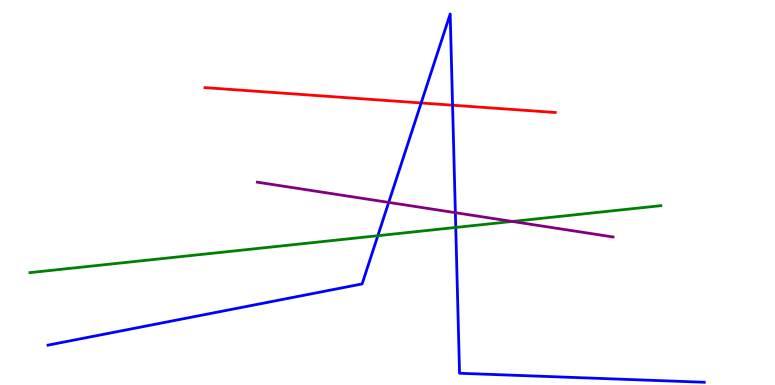[{'lines': ['blue', 'red'], 'intersections': [{'x': 5.43, 'y': 7.33}, {'x': 5.84, 'y': 7.27}]}, {'lines': ['green', 'red'], 'intersections': []}, {'lines': ['purple', 'red'], 'intersections': []}, {'lines': ['blue', 'green'], 'intersections': [{'x': 4.88, 'y': 3.88}, {'x': 5.88, 'y': 4.09}]}, {'lines': ['blue', 'purple'], 'intersections': [{'x': 5.02, 'y': 4.74}, {'x': 5.88, 'y': 4.48}]}, {'lines': ['green', 'purple'], 'intersections': [{'x': 6.61, 'y': 4.25}]}]